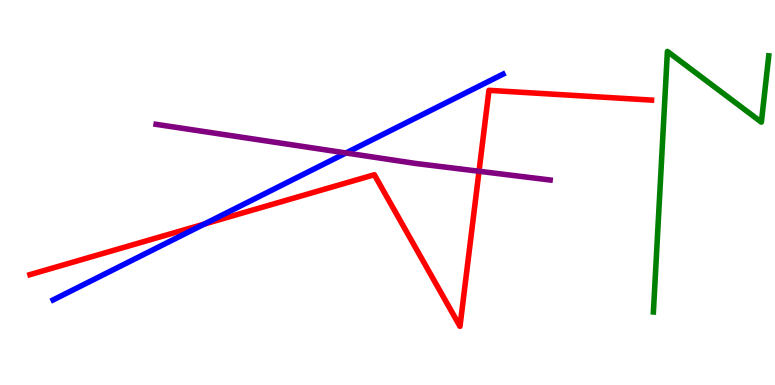[{'lines': ['blue', 'red'], 'intersections': [{'x': 2.64, 'y': 4.18}]}, {'lines': ['green', 'red'], 'intersections': []}, {'lines': ['purple', 'red'], 'intersections': [{'x': 6.18, 'y': 5.55}]}, {'lines': ['blue', 'green'], 'intersections': []}, {'lines': ['blue', 'purple'], 'intersections': [{'x': 4.46, 'y': 6.03}]}, {'lines': ['green', 'purple'], 'intersections': []}]